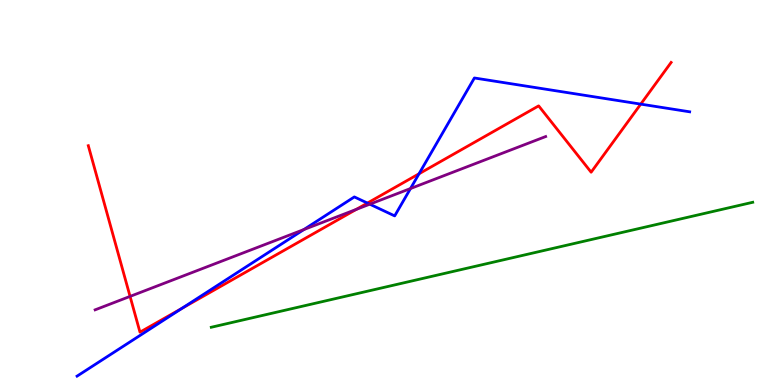[{'lines': ['blue', 'red'], 'intersections': [{'x': 2.35, 'y': 1.99}, {'x': 4.74, 'y': 4.73}, {'x': 5.41, 'y': 5.49}, {'x': 8.27, 'y': 7.3}]}, {'lines': ['green', 'red'], 'intersections': []}, {'lines': ['purple', 'red'], 'intersections': [{'x': 1.68, 'y': 2.3}, {'x': 4.6, 'y': 4.56}]}, {'lines': ['blue', 'green'], 'intersections': []}, {'lines': ['blue', 'purple'], 'intersections': [{'x': 3.92, 'y': 4.04}, {'x': 4.77, 'y': 4.7}, {'x': 5.3, 'y': 5.1}]}, {'lines': ['green', 'purple'], 'intersections': []}]